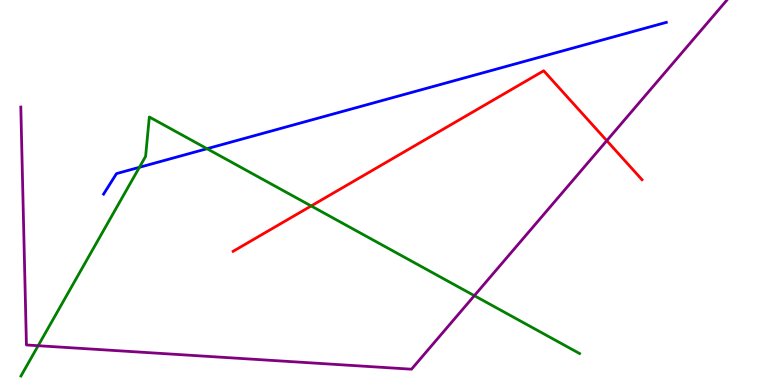[{'lines': ['blue', 'red'], 'intersections': []}, {'lines': ['green', 'red'], 'intersections': [{'x': 4.01, 'y': 4.65}]}, {'lines': ['purple', 'red'], 'intersections': [{'x': 7.83, 'y': 6.35}]}, {'lines': ['blue', 'green'], 'intersections': [{'x': 1.8, 'y': 5.65}, {'x': 2.67, 'y': 6.14}]}, {'lines': ['blue', 'purple'], 'intersections': []}, {'lines': ['green', 'purple'], 'intersections': [{'x': 0.492, 'y': 1.02}, {'x': 6.12, 'y': 2.32}]}]